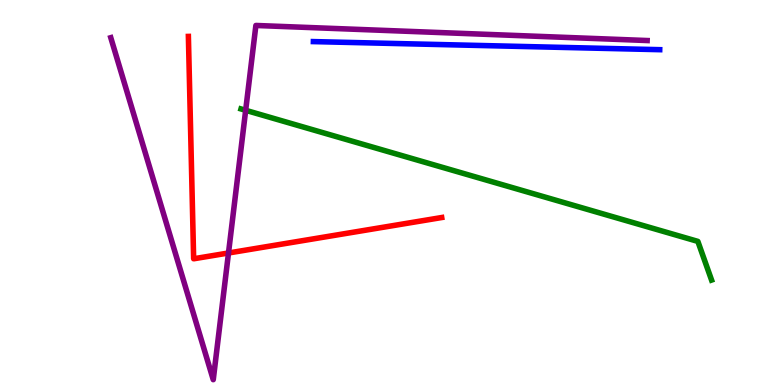[{'lines': ['blue', 'red'], 'intersections': []}, {'lines': ['green', 'red'], 'intersections': []}, {'lines': ['purple', 'red'], 'intersections': [{'x': 2.95, 'y': 3.43}]}, {'lines': ['blue', 'green'], 'intersections': []}, {'lines': ['blue', 'purple'], 'intersections': []}, {'lines': ['green', 'purple'], 'intersections': [{'x': 3.17, 'y': 7.14}]}]